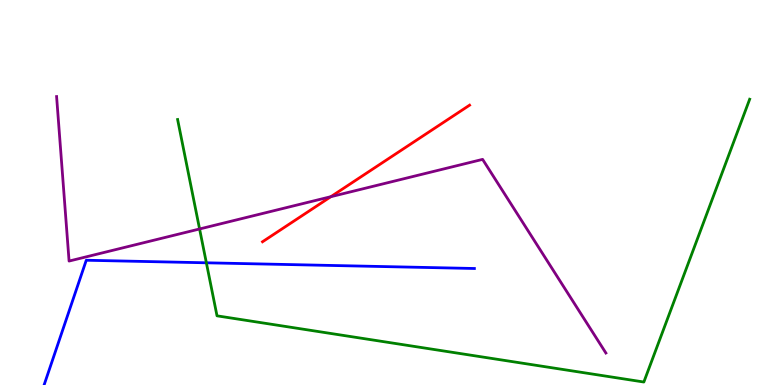[{'lines': ['blue', 'red'], 'intersections': []}, {'lines': ['green', 'red'], 'intersections': []}, {'lines': ['purple', 'red'], 'intersections': [{'x': 4.27, 'y': 4.89}]}, {'lines': ['blue', 'green'], 'intersections': [{'x': 2.66, 'y': 3.17}]}, {'lines': ['blue', 'purple'], 'intersections': []}, {'lines': ['green', 'purple'], 'intersections': [{'x': 2.58, 'y': 4.05}]}]